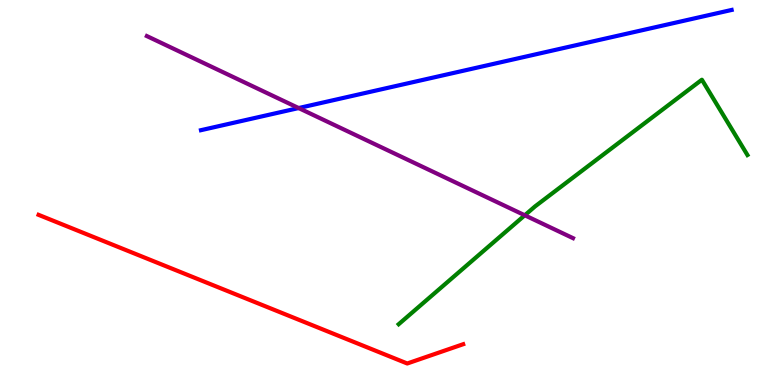[{'lines': ['blue', 'red'], 'intersections': []}, {'lines': ['green', 'red'], 'intersections': []}, {'lines': ['purple', 'red'], 'intersections': []}, {'lines': ['blue', 'green'], 'intersections': []}, {'lines': ['blue', 'purple'], 'intersections': [{'x': 3.85, 'y': 7.19}]}, {'lines': ['green', 'purple'], 'intersections': [{'x': 6.77, 'y': 4.41}]}]